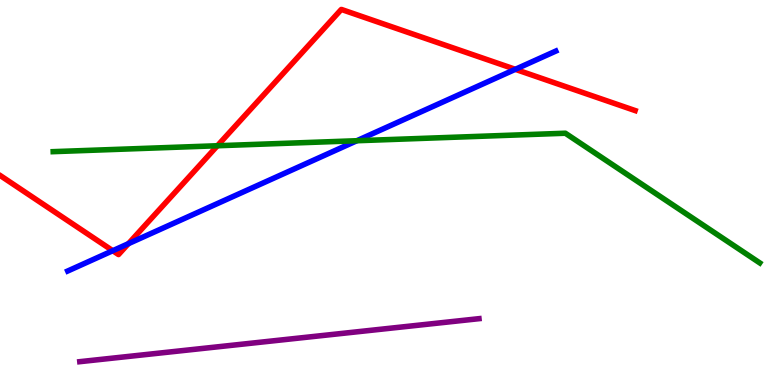[{'lines': ['blue', 'red'], 'intersections': [{'x': 1.46, 'y': 3.49}, {'x': 1.66, 'y': 3.67}, {'x': 6.65, 'y': 8.2}]}, {'lines': ['green', 'red'], 'intersections': [{'x': 2.81, 'y': 6.21}]}, {'lines': ['purple', 'red'], 'intersections': []}, {'lines': ['blue', 'green'], 'intersections': [{'x': 4.6, 'y': 6.34}]}, {'lines': ['blue', 'purple'], 'intersections': []}, {'lines': ['green', 'purple'], 'intersections': []}]